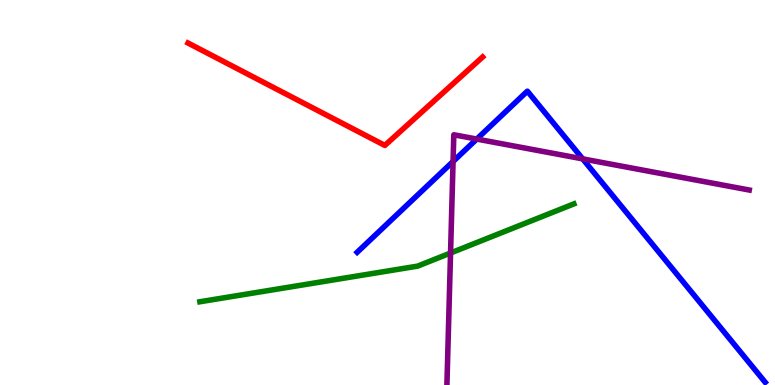[{'lines': ['blue', 'red'], 'intersections': []}, {'lines': ['green', 'red'], 'intersections': []}, {'lines': ['purple', 'red'], 'intersections': []}, {'lines': ['blue', 'green'], 'intersections': []}, {'lines': ['blue', 'purple'], 'intersections': [{'x': 5.85, 'y': 5.81}, {'x': 6.15, 'y': 6.39}, {'x': 7.52, 'y': 5.87}]}, {'lines': ['green', 'purple'], 'intersections': [{'x': 5.81, 'y': 3.43}]}]